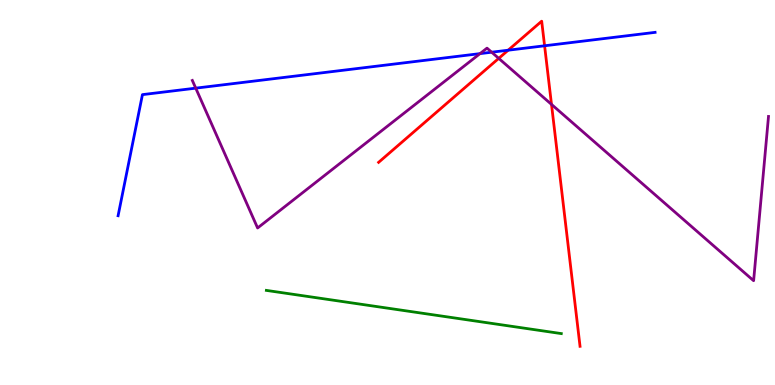[{'lines': ['blue', 'red'], 'intersections': [{'x': 6.56, 'y': 8.7}, {'x': 7.03, 'y': 8.81}]}, {'lines': ['green', 'red'], 'intersections': []}, {'lines': ['purple', 'red'], 'intersections': [{'x': 6.44, 'y': 8.48}, {'x': 7.12, 'y': 7.29}]}, {'lines': ['blue', 'green'], 'intersections': []}, {'lines': ['blue', 'purple'], 'intersections': [{'x': 2.53, 'y': 7.71}, {'x': 6.19, 'y': 8.61}, {'x': 6.34, 'y': 8.64}]}, {'lines': ['green', 'purple'], 'intersections': []}]